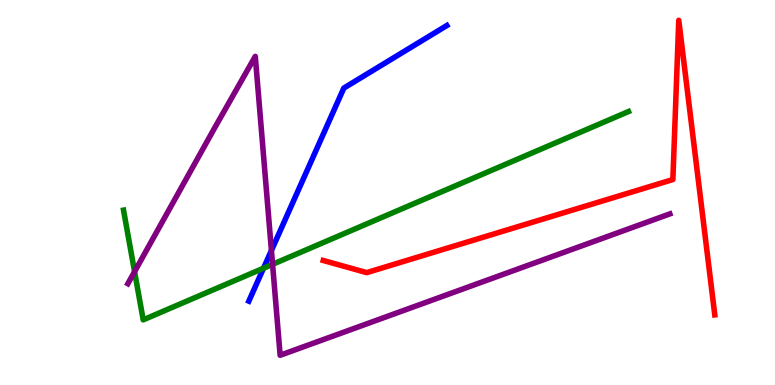[{'lines': ['blue', 'red'], 'intersections': []}, {'lines': ['green', 'red'], 'intersections': []}, {'lines': ['purple', 'red'], 'intersections': []}, {'lines': ['blue', 'green'], 'intersections': [{'x': 3.4, 'y': 3.03}]}, {'lines': ['blue', 'purple'], 'intersections': [{'x': 3.5, 'y': 3.49}]}, {'lines': ['green', 'purple'], 'intersections': [{'x': 1.74, 'y': 2.94}, {'x': 3.52, 'y': 3.13}]}]